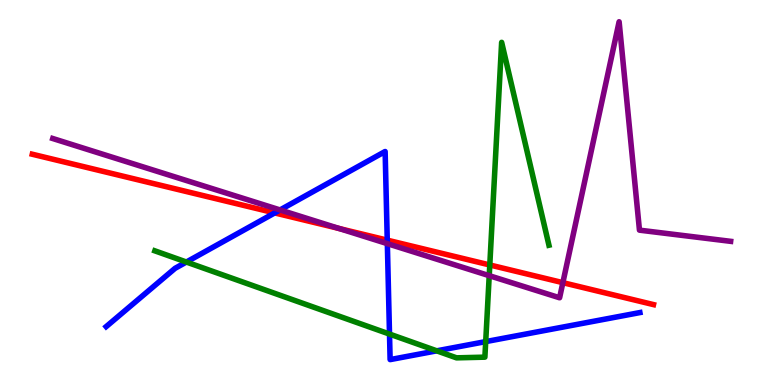[{'lines': ['blue', 'red'], 'intersections': [{'x': 3.54, 'y': 4.47}, {'x': 5.0, 'y': 3.76}]}, {'lines': ['green', 'red'], 'intersections': [{'x': 6.32, 'y': 3.12}]}, {'lines': ['purple', 'red'], 'intersections': [{'x': 4.38, 'y': 4.06}, {'x': 7.26, 'y': 2.66}]}, {'lines': ['blue', 'green'], 'intersections': [{'x': 2.4, 'y': 3.19}, {'x': 5.03, 'y': 1.32}, {'x': 5.64, 'y': 0.888}, {'x': 6.27, 'y': 1.13}]}, {'lines': ['blue', 'purple'], 'intersections': [{'x': 3.61, 'y': 4.55}, {'x': 5.0, 'y': 3.67}]}, {'lines': ['green', 'purple'], 'intersections': [{'x': 6.31, 'y': 2.84}]}]